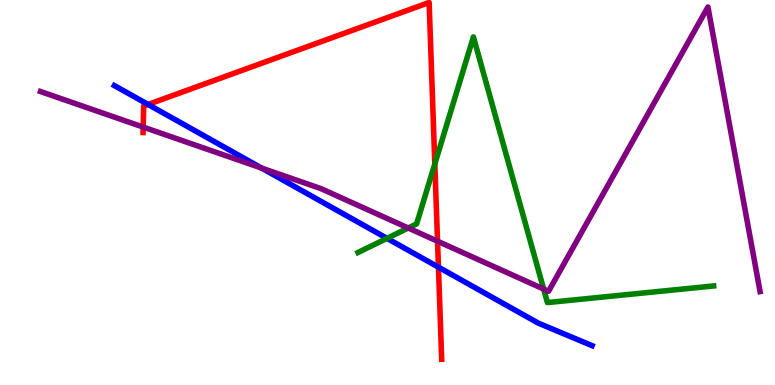[{'lines': ['blue', 'red'], 'intersections': [{'x': 1.91, 'y': 7.29}, {'x': 5.66, 'y': 3.06}]}, {'lines': ['green', 'red'], 'intersections': [{'x': 5.61, 'y': 5.74}]}, {'lines': ['purple', 'red'], 'intersections': [{'x': 1.85, 'y': 6.7}, {'x': 5.65, 'y': 3.73}]}, {'lines': ['blue', 'green'], 'intersections': [{'x': 4.99, 'y': 3.81}]}, {'lines': ['blue', 'purple'], 'intersections': [{'x': 3.38, 'y': 5.63}]}, {'lines': ['green', 'purple'], 'intersections': [{'x': 5.27, 'y': 4.08}, {'x': 7.01, 'y': 2.49}]}]